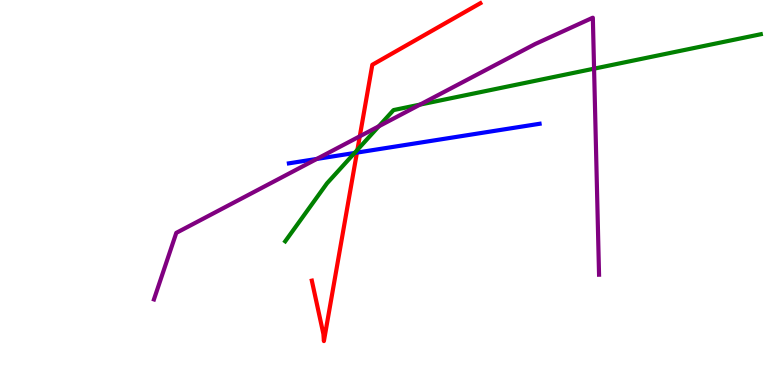[{'lines': ['blue', 'red'], 'intersections': [{'x': 4.61, 'y': 6.04}]}, {'lines': ['green', 'red'], 'intersections': [{'x': 4.61, 'y': 6.11}]}, {'lines': ['purple', 'red'], 'intersections': [{'x': 4.64, 'y': 6.46}]}, {'lines': ['blue', 'green'], 'intersections': [{'x': 4.58, 'y': 6.03}]}, {'lines': ['blue', 'purple'], 'intersections': [{'x': 4.09, 'y': 5.87}]}, {'lines': ['green', 'purple'], 'intersections': [{'x': 4.89, 'y': 6.72}, {'x': 5.42, 'y': 7.28}, {'x': 7.67, 'y': 8.22}]}]